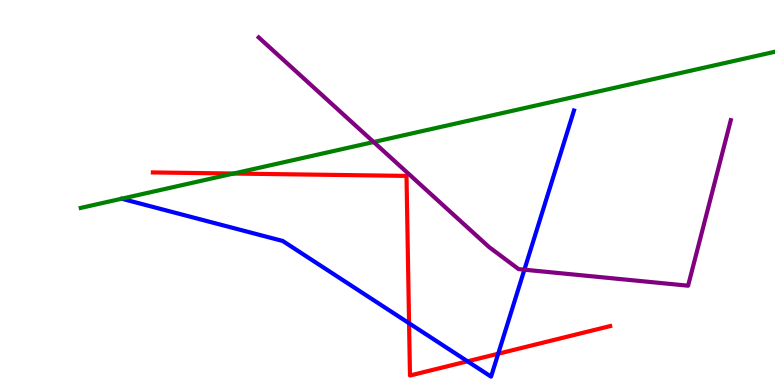[{'lines': ['blue', 'red'], 'intersections': [{'x': 5.28, 'y': 1.6}, {'x': 6.03, 'y': 0.615}, {'x': 6.43, 'y': 0.812}]}, {'lines': ['green', 'red'], 'intersections': [{'x': 3.01, 'y': 5.49}]}, {'lines': ['purple', 'red'], 'intersections': []}, {'lines': ['blue', 'green'], 'intersections': []}, {'lines': ['blue', 'purple'], 'intersections': [{'x': 6.77, 'y': 2.99}]}, {'lines': ['green', 'purple'], 'intersections': [{'x': 4.82, 'y': 6.31}]}]